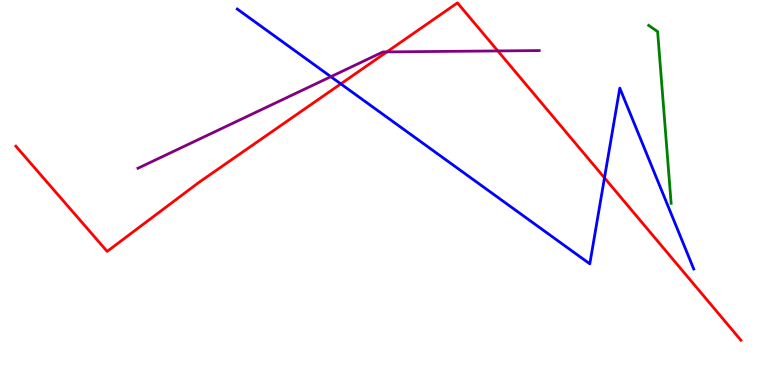[{'lines': ['blue', 'red'], 'intersections': [{'x': 4.4, 'y': 7.82}, {'x': 7.8, 'y': 5.38}]}, {'lines': ['green', 'red'], 'intersections': []}, {'lines': ['purple', 'red'], 'intersections': [{'x': 4.99, 'y': 8.65}, {'x': 6.42, 'y': 8.68}]}, {'lines': ['blue', 'green'], 'intersections': []}, {'lines': ['blue', 'purple'], 'intersections': [{'x': 4.27, 'y': 8.01}]}, {'lines': ['green', 'purple'], 'intersections': []}]